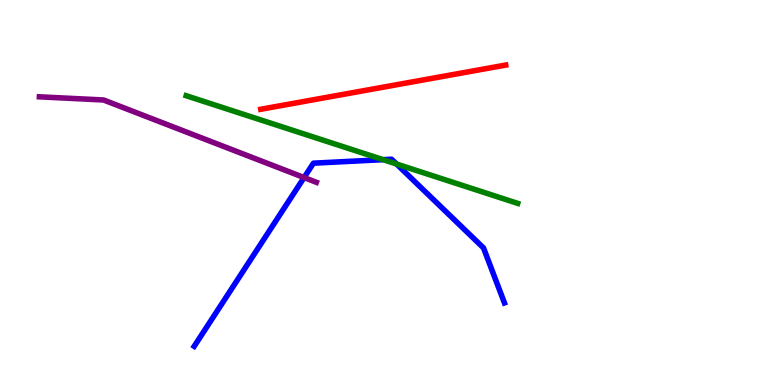[{'lines': ['blue', 'red'], 'intersections': []}, {'lines': ['green', 'red'], 'intersections': []}, {'lines': ['purple', 'red'], 'intersections': []}, {'lines': ['blue', 'green'], 'intersections': [{'x': 4.94, 'y': 5.85}, {'x': 5.12, 'y': 5.74}]}, {'lines': ['blue', 'purple'], 'intersections': [{'x': 3.92, 'y': 5.39}]}, {'lines': ['green', 'purple'], 'intersections': []}]